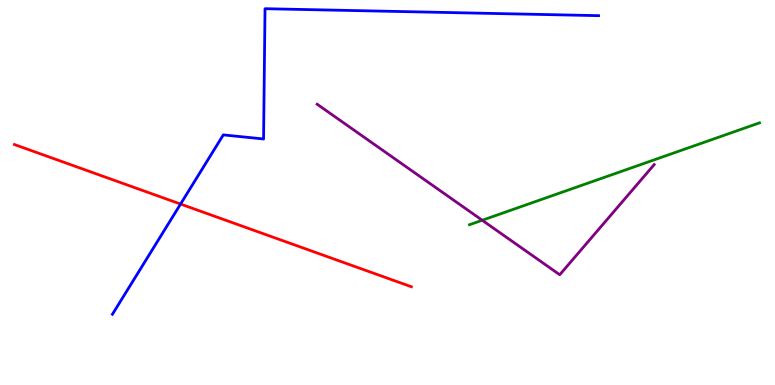[{'lines': ['blue', 'red'], 'intersections': [{'x': 2.33, 'y': 4.7}]}, {'lines': ['green', 'red'], 'intersections': []}, {'lines': ['purple', 'red'], 'intersections': []}, {'lines': ['blue', 'green'], 'intersections': []}, {'lines': ['blue', 'purple'], 'intersections': []}, {'lines': ['green', 'purple'], 'intersections': [{'x': 6.22, 'y': 4.28}]}]